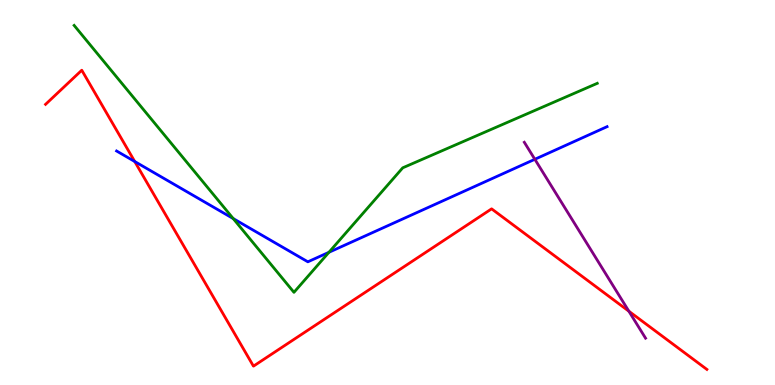[{'lines': ['blue', 'red'], 'intersections': [{'x': 1.74, 'y': 5.81}]}, {'lines': ['green', 'red'], 'intersections': []}, {'lines': ['purple', 'red'], 'intersections': [{'x': 8.11, 'y': 1.92}]}, {'lines': ['blue', 'green'], 'intersections': [{'x': 3.01, 'y': 4.32}, {'x': 4.24, 'y': 3.45}]}, {'lines': ['blue', 'purple'], 'intersections': [{'x': 6.9, 'y': 5.86}]}, {'lines': ['green', 'purple'], 'intersections': []}]